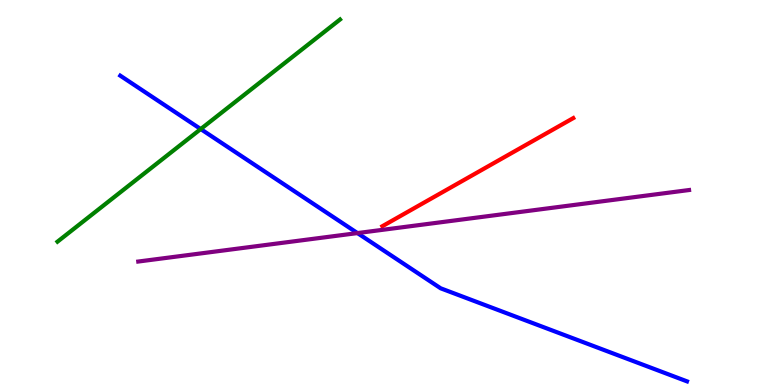[{'lines': ['blue', 'red'], 'intersections': []}, {'lines': ['green', 'red'], 'intersections': []}, {'lines': ['purple', 'red'], 'intersections': []}, {'lines': ['blue', 'green'], 'intersections': [{'x': 2.59, 'y': 6.65}]}, {'lines': ['blue', 'purple'], 'intersections': [{'x': 4.61, 'y': 3.95}]}, {'lines': ['green', 'purple'], 'intersections': []}]